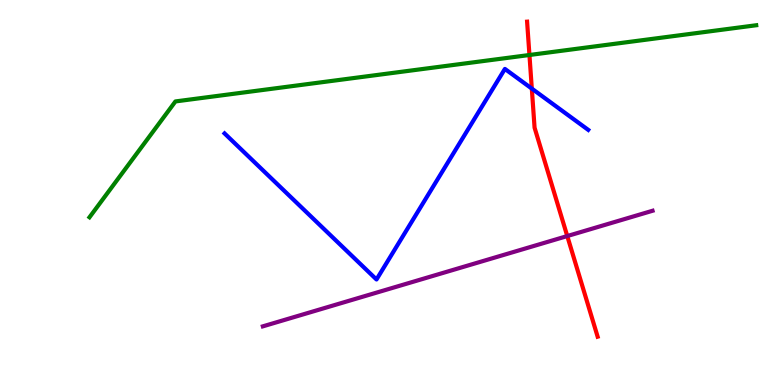[{'lines': ['blue', 'red'], 'intersections': [{'x': 6.86, 'y': 7.7}]}, {'lines': ['green', 'red'], 'intersections': [{'x': 6.83, 'y': 8.57}]}, {'lines': ['purple', 'red'], 'intersections': [{'x': 7.32, 'y': 3.87}]}, {'lines': ['blue', 'green'], 'intersections': []}, {'lines': ['blue', 'purple'], 'intersections': []}, {'lines': ['green', 'purple'], 'intersections': []}]